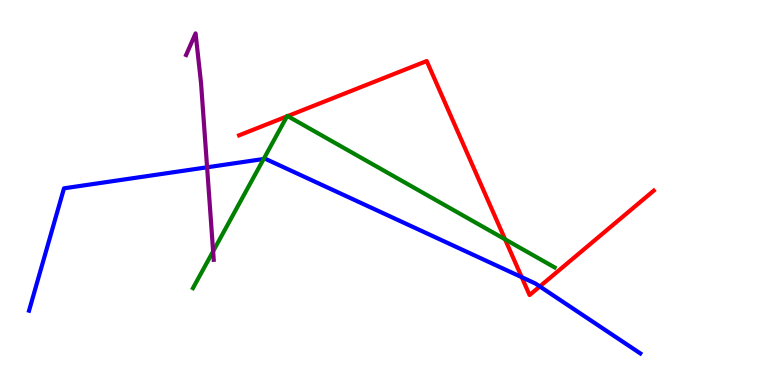[{'lines': ['blue', 'red'], 'intersections': [{'x': 6.73, 'y': 2.8}, {'x': 6.97, 'y': 2.56}]}, {'lines': ['green', 'red'], 'intersections': [{'x': 3.7, 'y': 6.98}, {'x': 3.71, 'y': 6.98}, {'x': 6.52, 'y': 3.78}]}, {'lines': ['purple', 'red'], 'intersections': []}, {'lines': ['blue', 'green'], 'intersections': [{'x': 3.4, 'y': 5.87}]}, {'lines': ['blue', 'purple'], 'intersections': [{'x': 2.67, 'y': 5.65}]}, {'lines': ['green', 'purple'], 'intersections': [{'x': 2.75, 'y': 3.47}]}]